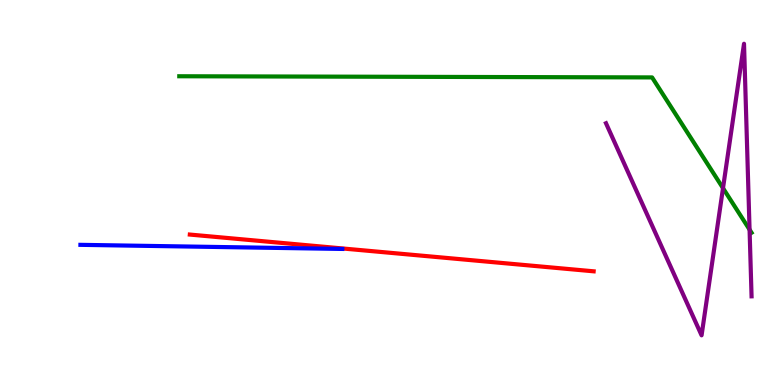[{'lines': ['blue', 'red'], 'intersections': []}, {'lines': ['green', 'red'], 'intersections': []}, {'lines': ['purple', 'red'], 'intersections': []}, {'lines': ['blue', 'green'], 'intersections': []}, {'lines': ['blue', 'purple'], 'intersections': []}, {'lines': ['green', 'purple'], 'intersections': [{'x': 9.33, 'y': 5.11}, {'x': 9.67, 'y': 4.04}]}]